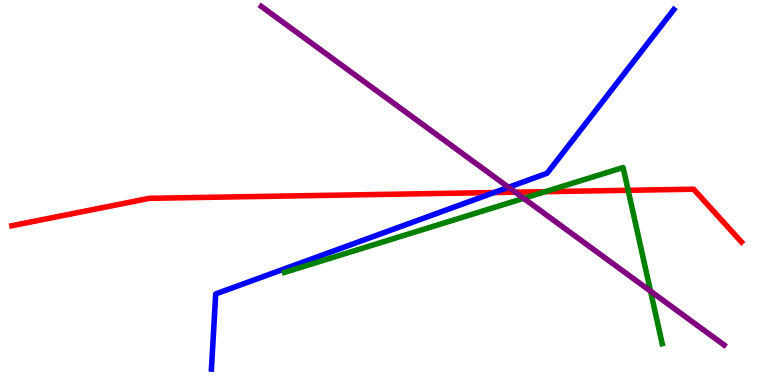[{'lines': ['blue', 'red'], 'intersections': [{'x': 6.38, 'y': 5.0}]}, {'lines': ['green', 'red'], 'intersections': [{'x': 7.03, 'y': 5.02}, {'x': 8.11, 'y': 5.06}]}, {'lines': ['purple', 'red'], 'intersections': [{'x': 6.65, 'y': 5.01}]}, {'lines': ['blue', 'green'], 'intersections': []}, {'lines': ['blue', 'purple'], 'intersections': [{'x': 6.56, 'y': 5.14}]}, {'lines': ['green', 'purple'], 'intersections': [{'x': 6.76, 'y': 4.85}, {'x': 8.39, 'y': 2.44}]}]